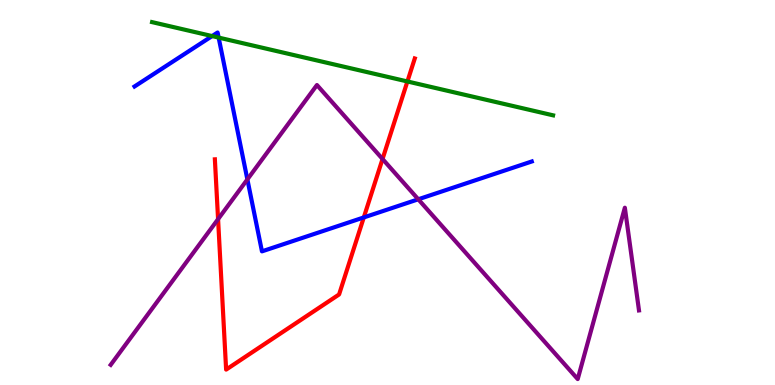[{'lines': ['blue', 'red'], 'intersections': [{'x': 4.69, 'y': 4.35}]}, {'lines': ['green', 'red'], 'intersections': [{'x': 5.26, 'y': 7.88}]}, {'lines': ['purple', 'red'], 'intersections': [{'x': 2.81, 'y': 4.31}, {'x': 4.94, 'y': 5.87}]}, {'lines': ['blue', 'green'], 'intersections': [{'x': 2.74, 'y': 9.06}, {'x': 2.82, 'y': 9.02}]}, {'lines': ['blue', 'purple'], 'intersections': [{'x': 3.19, 'y': 5.34}, {'x': 5.4, 'y': 4.82}]}, {'lines': ['green', 'purple'], 'intersections': []}]